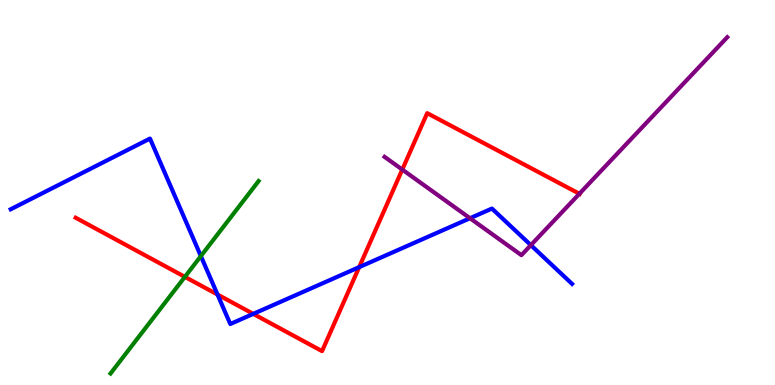[{'lines': ['blue', 'red'], 'intersections': [{'x': 2.81, 'y': 2.35}, {'x': 3.27, 'y': 1.85}, {'x': 4.63, 'y': 3.06}]}, {'lines': ['green', 'red'], 'intersections': [{'x': 2.39, 'y': 2.81}]}, {'lines': ['purple', 'red'], 'intersections': [{'x': 5.19, 'y': 5.6}, {'x': 7.48, 'y': 4.97}]}, {'lines': ['blue', 'green'], 'intersections': [{'x': 2.59, 'y': 3.35}]}, {'lines': ['blue', 'purple'], 'intersections': [{'x': 6.06, 'y': 4.33}, {'x': 6.85, 'y': 3.63}]}, {'lines': ['green', 'purple'], 'intersections': []}]